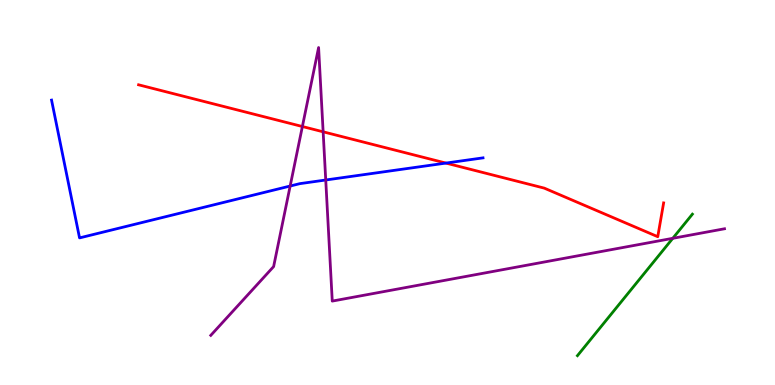[{'lines': ['blue', 'red'], 'intersections': [{'x': 5.75, 'y': 5.76}]}, {'lines': ['green', 'red'], 'intersections': []}, {'lines': ['purple', 'red'], 'intersections': [{'x': 3.9, 'y': 6.71}, {'x': 4.17, 'y': 6.58}]}, {'lines': ['blue', 'green'], 'intersections': []}, {'lines': ['blue', 'purple'], 'intersections': [{'x': 3.74, 'y': 5.17}, {'x': 4.2, 'y': 5.32}]}, {'lines': ['green', 'purple'], 'intersections': [{'x': 8.68, 'y': 3.81}]}]